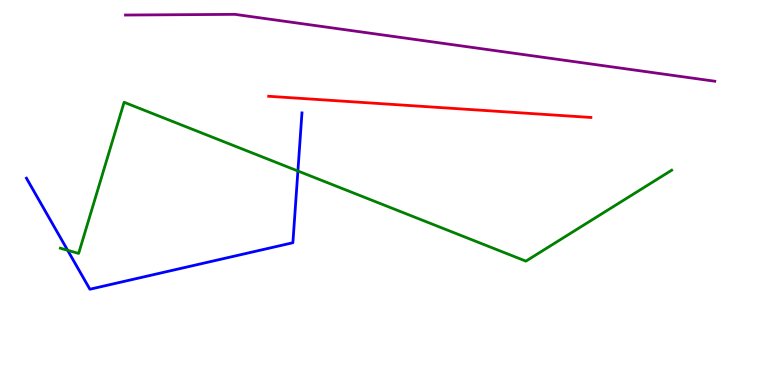[{'lines': ['blue', 'red'], 'intersections': []}, {'lines': ['green', 'red'], 'intersections': []}, {'lines': ['purple', 'red'], 'intersections': []}, {'lines': ['blue', 'green'], 'intersections': [{'x': 0.873, 'y': 3.5}, {'x': 3.84, 'y': 5.56}]}, {'lines': ['blue', 'purple'], 'intersections': []}, {'lines': ['green', 'purple'], 'intersections': []}]